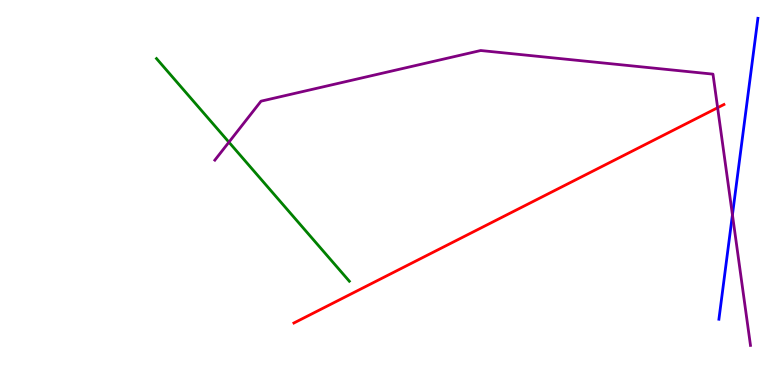[{'lines': ['blue', 'red'], 'intersections': []}, {'lines': ['green', 'red'], 'intersections': []}, {'lines': ['purple', 'red'], 'intersections': [{'x': 9.26, 'y': 7.2}]}, {'lines': ['blue', 'green'], 'intersections': []}, {'lines': ['blue', 'purple'], 'intersections': [{'x': 9.45, 'y': 4.42}]}, {'lines': ['green', 'purple'], 'intersections': [{'x': 2.95, 'y': 6.31}]}]